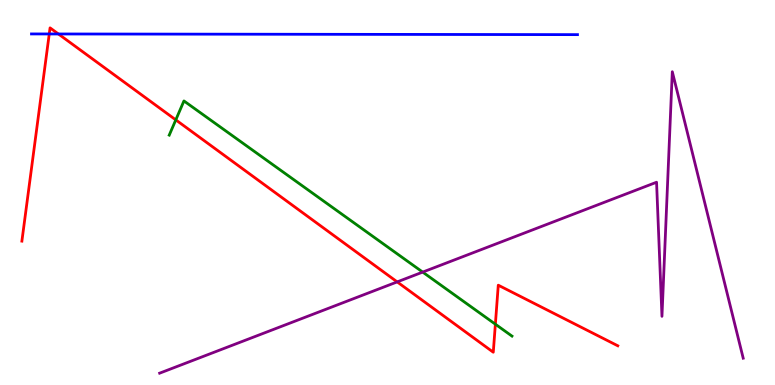[{'lines': ['blue', 'red'], 'intersections': [{'x': 0.635, 'y': 9.12}, {'x': 0.754, 'y': 9.12}]}, {'lines': ['green', 'red'], 'intersections': [{'x': 2.27, 'y': 6.89}, {'x': 6.39, 'y': 1.58}]}, {'lines': ['purple', 'red'], 'intersections': [{'x': 5.12, 'y': 2.68}]}, {'lines': ['blue', 'green'], 'intersections': []}, {'lines': ['blue', 'purple'], 'intersections': []}, {'lines': ['green', 'purple'], 'intersections': [{'x': 5.45, 'y': 2.93}]}]